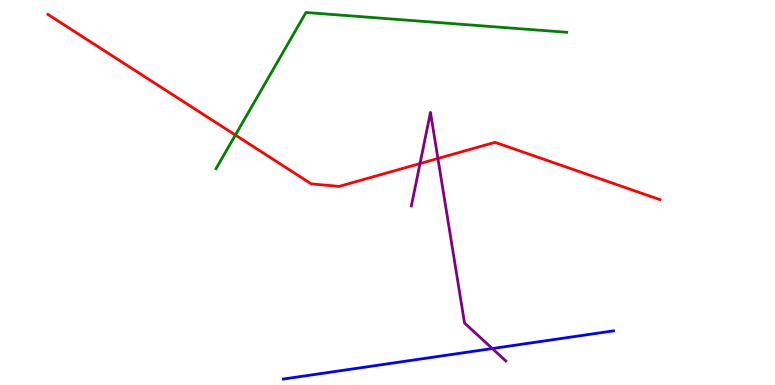[{'lines': ['blue', 'red'], 'intersections': []}, {'lines': ['green', 'red'], 'intersections': [{'x': 3.04, 'y': 6.49}]}, {'lines': ['purple', 'red'], 'intersections': [{'x': 5.42, 'y': 5.75}, {'x': 5.65, 'y': 5.88}]}, {'lines': ['blue', 'green'], 'intersections': []}, {'lines': ['blue', 'purple'], 'intersections': [{'x': 6.35, 'y': 0.947}]}, {'lines': ['green', 'purple'], 'intersections': []}]